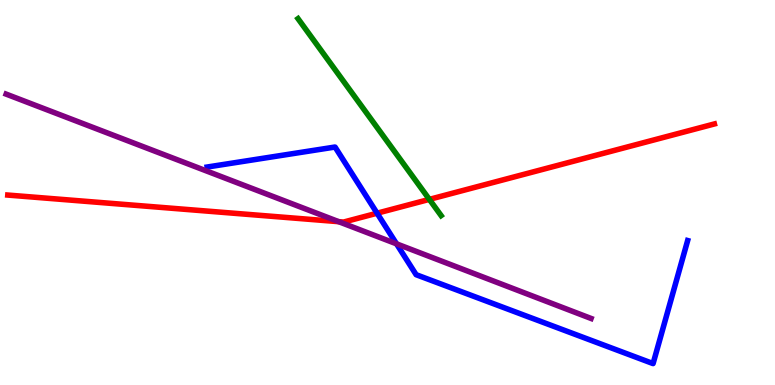[{'lines': ['blue', 'red'], 'intersections': [{'x': 4.87, 'y': 4.46}]}, {'lines': ['green', 'red'], 'intersections': [{'x': 5.54, 'y': 4.82}]}, {'lines': ['purple', 'red'], 'intersections': [{'x': 4.37, 'y': 4.24}]}, {'lines': ['blue', 'green'], 'intersections': []}, {'lines': ['blue', 'purple'], 'intersections': [{'x': 5.12, 'y': 3.67}]}, {'lines': ['green', 'purple'], 'intersections': []}]